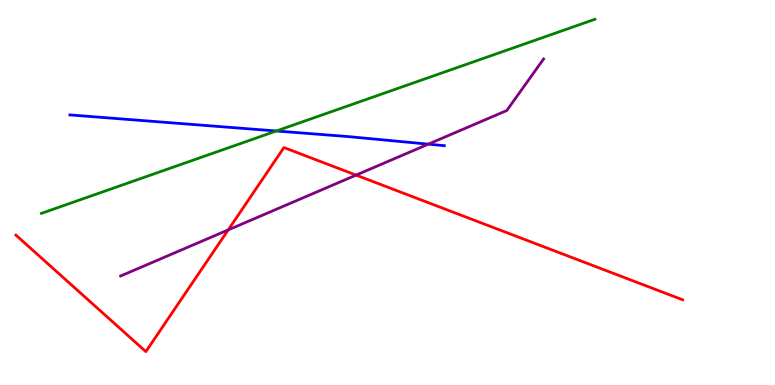[{'lines': ['blue', 'red'], 'intersections': []}, {'lines': ['green', 'red'], 'intersections': []}, {'lines': ['purple', 'red'], 'intersections': [{'x': 2.94, 'y': 4.03}, {'x': 4.59, 'y': 5.45}]}, {'lines': ['blue', 'green'], 'intersections': [{'x': 3.57, 'y': 6.6}]}, {'lines': ['blue', 'purple'], 'intersections': [{'x': 5.53, 'y': 6.26}]}, {'lines': ['green', 'purple'], 'intersections': []}]